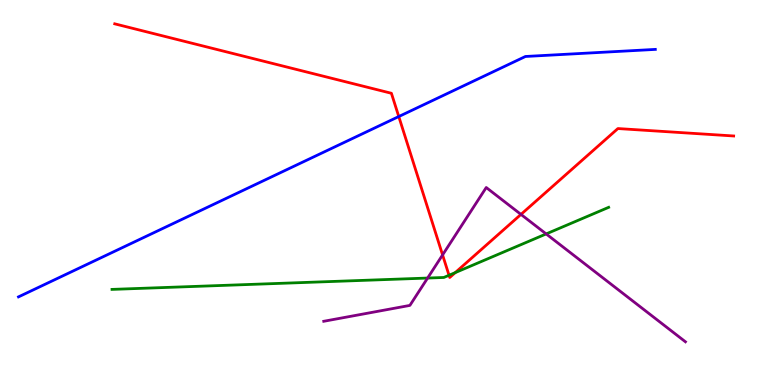[{'lines': ['blue', 'red'], 'intersections': [{'x': 5.15, 'y': 6.97}]}, {'lines': ['green', 'red'], 'intersections': [{'x': 5.79, 'y': 2.85}, {'x': 5.87, 'y': 2.92}]}, {'lines': ['purple', 'red'], 'intersections': [{'x': 5.71, 'y': 3.38}, {'x': 6.72, 'y': 4.43}]}, {'lines': ['blue', 'green'], 'intersections': []}, {'lines': ['blue', 'purple'], 'intersections': []}, {'lines': ['green', 'purple'], 'intersections': [{'x': 5.52, 'y': 2.78}, {'x': 7.05, 'y': 3.92}]}]